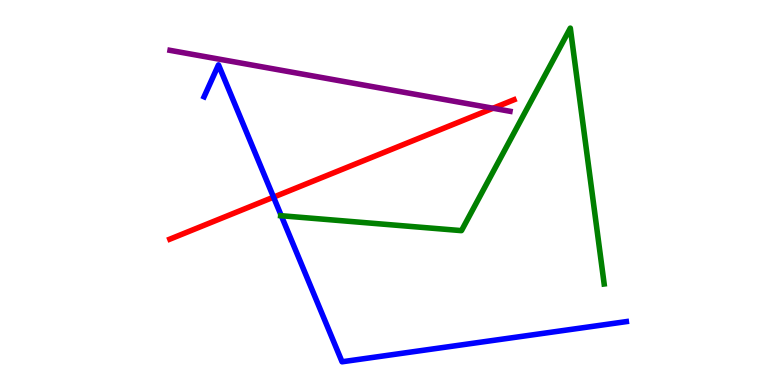[{'lines': ['blue', 'red'], 'intersections': [{'x': 3.53, 'y': 4.88}]}, {'lines': ['green', 'red'], 'intersections': []}, {'lines': ['purple', 'red'], 'intersections': [{'x': 6.36, 'y': 7.19}]}, {'lines': ['blue', 'green'], 'intersections': [{'x': 3.63, 'y': 4.4}]}, {'lines': ['blue', 'purple'], 'intersections': []}, {'lines': ['green', 'purple'], 'intersections': []}]